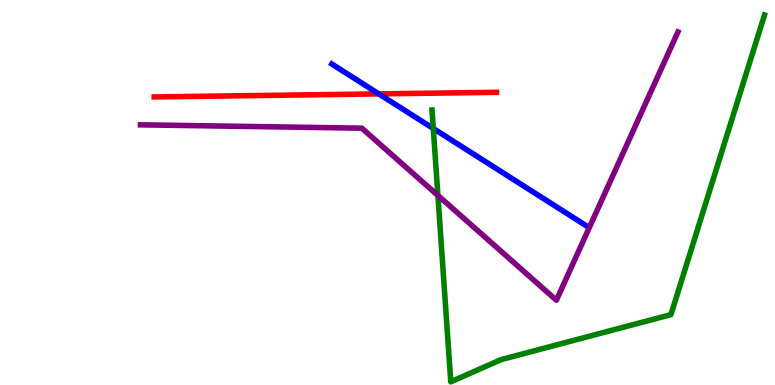[{'lines': ['blue', 'red'], 'intersections': [{'x': 4.89, 'y': 7.56}]}, {'lines': ['green', 'red'], 'intersections': []}, {'lines': ['purple', 'red'], 'intersections': []}, {'lines': ['blue', 'green'], 'intersections': [{'x': 5.59, 'y': 6.66}]}, {'lines': ['blue', 'purple'], 'intersections': []}, {'lines': ['green', 'purple'], 'intersections': [{'x': 5.65, 'y': 4.92}]}]